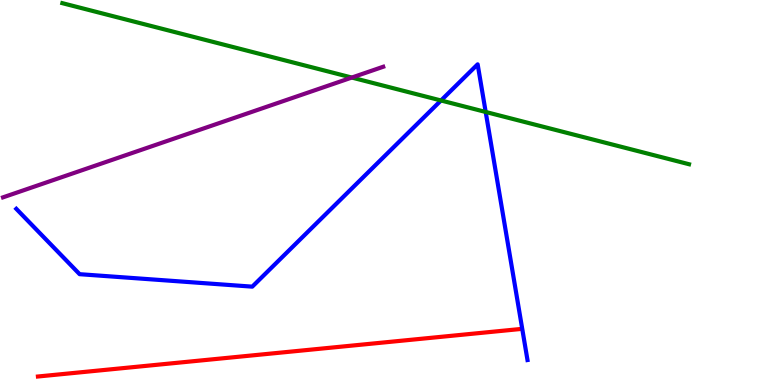[{'lines': ['blue', 'red'], 'intersections': []}, {'lines': ['green', 'red'], 'intersections': []}, {'lines': ['purple', 'red'], 'intersections': []}, {'lines': ['blue', 'green'], 'intersections': [{'x': 5.69, 'y': 7.39}, {'x': 6.27, 'y': 7.09}]}, {'lines': ['blue', 'purple'], 'intersections': []}, {'lines': ['green', 'purple'], 'intersections': [{'x': 4.54, 'y': 7.99}]}]